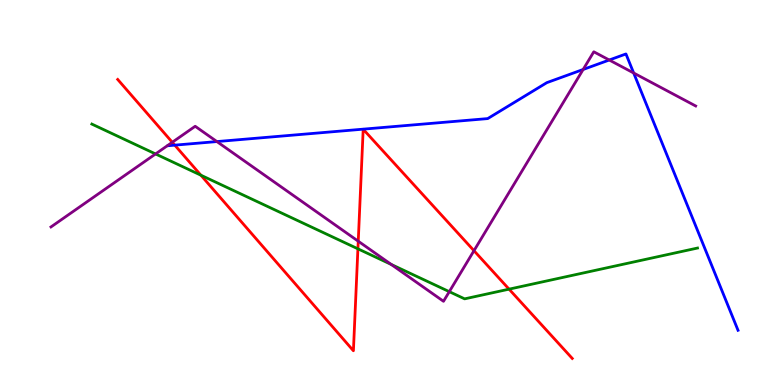[{'lines': ['blue', 'red'], 'intersections': [{'x': 2.26, 'y': 6.23}]}, {'lines': ['green', 'red'], 'intersections': [{'x': 2.59, 'y': 5.45}, {'x': 4.62, 'y': 3.54}, {'x': 6.57, 'y': 2.49}]}, {'lines': ['purple', 'red'], 'intersections': [{'x': 2.22, 'y': 6.3}, {'x': 4.62, 'y': 3.73}, {'x': 6.12, 'y': 3.49}]}, {'lines': ['blue', 'green'], 'intersections': []}, {'lines': ['blue', 'purple'], 'intersections': [{'x': 2.8, 'y': 6.32}, {'x': 7.52, 'y': 8.2}, {'x': 7.86, 'y': 8.44}, {'x': 8.18, 'y': 8.1}]}, {'lines': ['green', 'purple'], 'intersections': [{'x': 2.01, 'y': 6.0}, {'x': 5.05, 'y': 3.13}, {'x': 5.8, 'y': 2.42}]}]